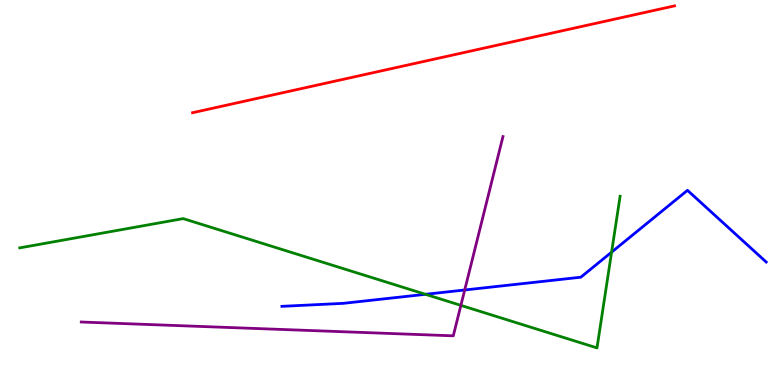[{'lines': ['blue', 'red'], 'intersections': []}, {'lines': ['green', 'red'], 'intersections': []}, {'lines': ['purple', 'red'], 'intersections': []}, {'lines': ['blue', 'green'], 'intersections': [{'x': 5.49, 'y': 2.36}, {'x': 7.89, 'y': 3.45}]}, {'lines': ['blue', 'purple'], 'intersections': [{'x': 6.0, 'y': 2.47}]}, {'lines': ['green', 'purple'], 'intersections': [{'x': 5.95, 'y': 2.07}]}]